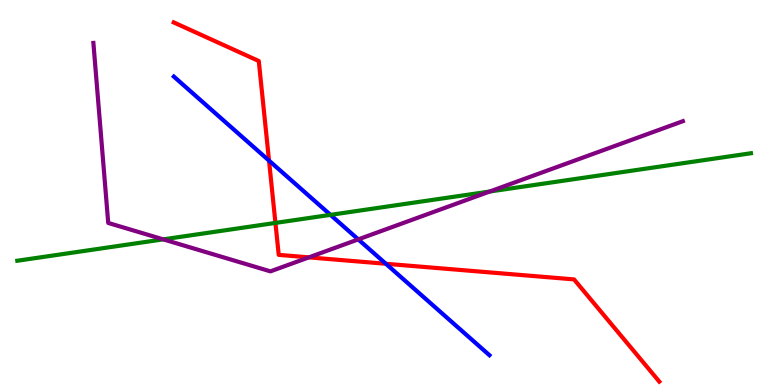[{'lines': ['blue', 'red'], 'intersections': [{'x': 3.47, 'y': 5.83}, {'x': 4.98, 'y': 3.15}]}, {'lines': ['green', 'red'], 'intersections': [{'x': 3.55, 'y': 4.21}]}, {'lines': ['purple', 'red'], 'intersections': [{'x': 3.99, 'y': 3.31}]}, {'lines': ['blue', 'green'], 'intersections': [{'x': 4.26, 'y': 4.42}]}, {'lines': ['blue', 'purple'], 'intersections': [{'x': 4.62, 'y': 3.78}]}, {'lines': ['green', 'purple'], 'intersections': [{'x': 2.11, 'y': 3.78}, {'x': 6.32, 'y': 5.03}]}]